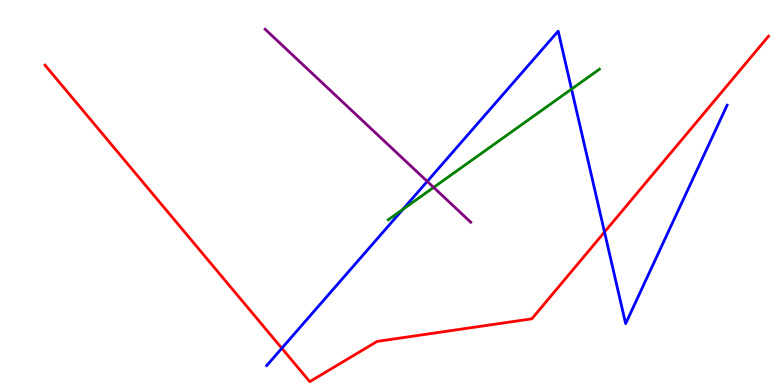[{'lines': ['blue', 'red'], 'intersections': [{'x': 3.64, 'y': 0.954}, {'x': 7.8, 'y': 3.97}]}, {'lines': ['green', 'red'], 'intersections': []}, {'lines': ['purple', 'red'], 'intersections': []}, {'lines': ['blue', 'green'], 'intersections': [{'x': 5.2, 'y': 4.56}, {'x': 7.37, 'y': 7.69}]}, {'lines': ['blue', 'purple'], 'intersections': [{'x': 5.51, 'y': 5.29}]}, {'lines': ['green', 'purple'], 'intersections': [{'x': 5.6, 'y': 5.13}]}]